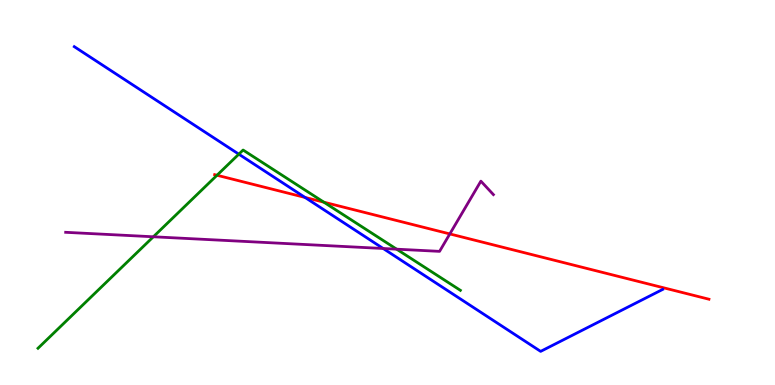[{'lines': ['blue', 'red'], 'intersections': [{'x': 3.94, 'y': 4.87}]}, {'lines': ['green', 'red'], 'intersections': [{'x': 2.8, 'y': 5.45}, {'x': 4.18, 'y': 4.75}]}, {'lines': ['purple', 'red'], 'intersections': [{'x': 5.8, 'y': 3.92}]}, {'lines': ['blue', 'green'], 'intersections': [{'x': 3.08, 'y': 6.0}]}, {'lines': ['blue', 'purple'], 'intersections': [{'x': 4.94, 'y': 3.55}]}, {'lines': ['green', 'purple'], 'intersections': [{'x': 1.98, 'y': 3.85}, {'x': 5.12, 'y': 3.53}]}]